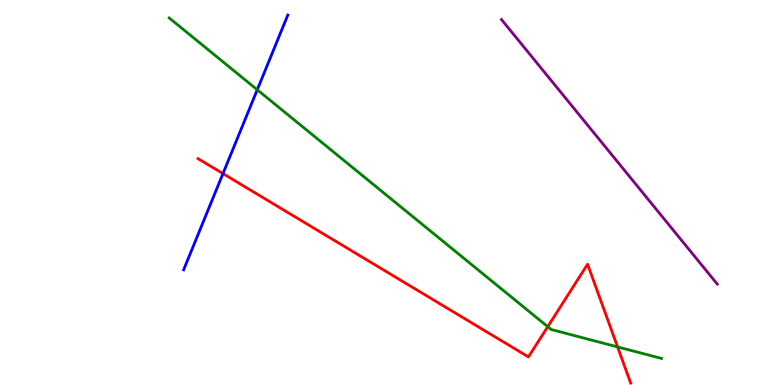[{'lines': ['blue', 'red'], 'intersections': [{'x': 2.88, 'y': 5.49}]}, {'lines': ['green', 'red'], 'intersections': [{'x': 7.07, 'y': 1.51}, {'x': 7.97, 'y': 0.989}]}, {'lines': ['purple', 'red'], 'intersections': []}, {'lines': ['blue', 'green'], 'intersections': [{'x': 3.32, 'y': 7.67}]}, {'lines': ['blue', 'purple'], 'intersections': []}, {'lines': ['green', 'purple'], 'intersections': []}]